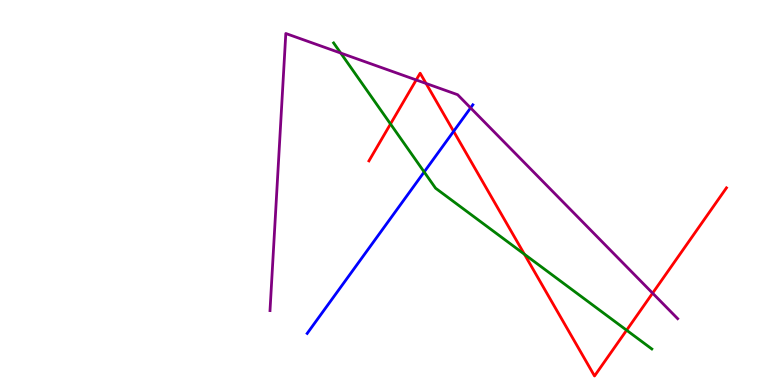[{'lines': ['blue', 'red'], 'intersections': [{'x': 5.85, 'y': 6.59}]}, {'lines': ['green', 'red'], 'intersections': [{'x': 5.04, 'y': 6.78}, {'x': 6.77, 'y': 3.4}, {'x': 8.09, 'y': 1.42}]}, {'lines': ['purple', 'red'], 'intersections': [{'x': 5.37, 'y': 7.92}, {'x': 5.5, 'y': 7.83}, {'x': 8.42, 'y': 2.39}]}, {'lines': ['blue', 'green'], 'intersections': [{'x': 5.47, 'y': 5.53}]}, {'lines': ['blue', 'purple'], 'intersections': [{'x': 6.07, 'y': 7.2}]}, {'lines': ['green', 'purple'], 'intersections': [{'x': 4.4, 'y': 8.62}]}]